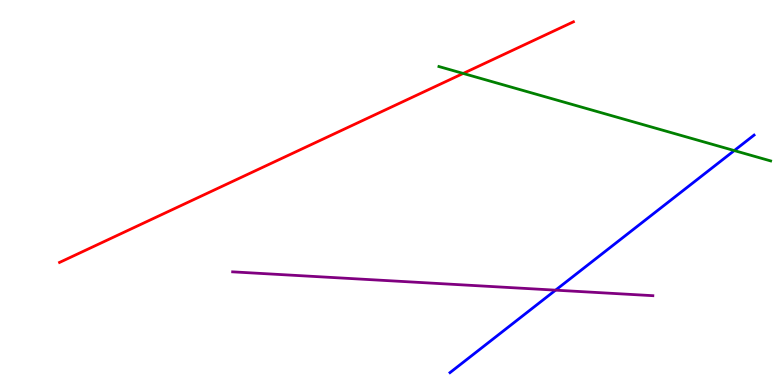[{'lines': ['blue', 'red'], 'intersections': []}, {'lines': ['green', 'red'], 'intersections': [{'x': 5.98, 'y': 8.09}]}, {'lines': ['purple', 'red'], 'intersections': []}, {'lines': ['blue', 'green'], 'intersections': [{'x': 9.47, 'y': 6.09}]}, {'lines': ['blue', 'purple'], 'intersections': [{'x': 7.17, 'y': 2.46}]}, {'lines': ['green', 'purple'], 'intersections': []}]